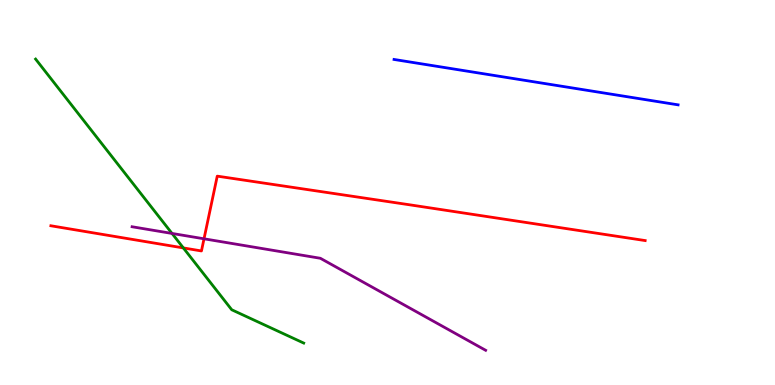[{'lines': ['blue', 'red'], 'intersections': []}, {'lines': ['green', 'red'], 'intersections': [{'x': 2.37, 'y': 3.56}]}, {'lines': ['purple', 'red'], 'intersections': [{'x': 2.63, 'y': 3.8}]}, {'lines': ['blue', 'green'], 'intersections': []}, {'lines': ['blue', 'purple'], 'intersections': []}, {'lines': ['green', 'purple'], 'intersections': [{'x': 2.22, 'y': 3.94}]}]